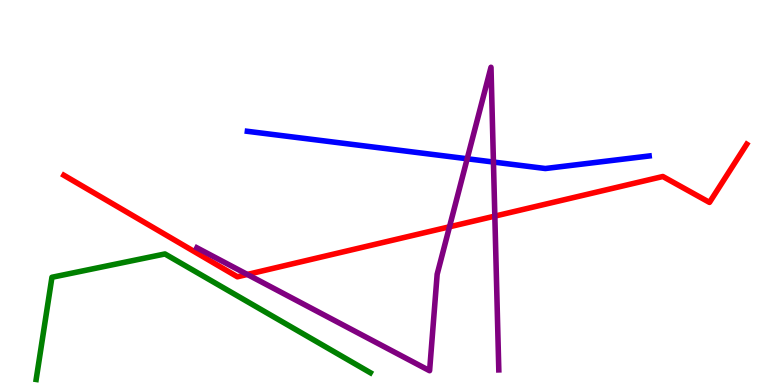[{'lines': ['blue', 'red'], 'intersections': []}, {'lines': ['green', 'red'], 'intersections': []}, {'lines': ['purple', 'red'], 'intersections': [{'x': 3.19, 'y': 2.87}, {'x': 5.8, 'y': 4.11}, {'x': 6.38, 'y': 4.39}]}, {'lines': ['blue', 'green'], 'intersections': []}, {'lines': ['blue', 'purple'], 'intersections': [{'x': 6.03, 'y': 5.88}, {'x': 6.37, 'y': 5.79}]}, {'lines': ['green', 'purple'], 'intersections': []}]